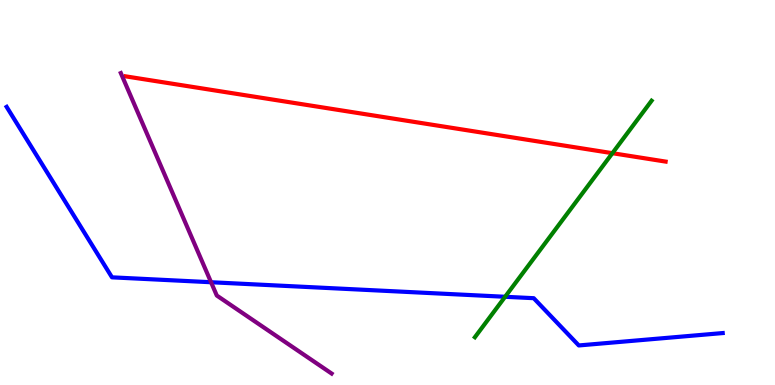[{'lines': ['blue', 'red'], 'intersections': []}, {'lines': ['green', 'red'], 'intersections': [{'x': 7.9, 'y': 6.02}]}, {'lines': ['purple', 'red'], 'intersections': []}, {'lines': ['blue', 'green'], 'intersections': [{'x': 6.52, 'y': 2.29}]}, {'lines': ['blue', 'purple'], 'intersections': [{'x': 2.72, 'y': 2.67}]}, {'lines': ['green', 'purple'], 'intersections': []}]